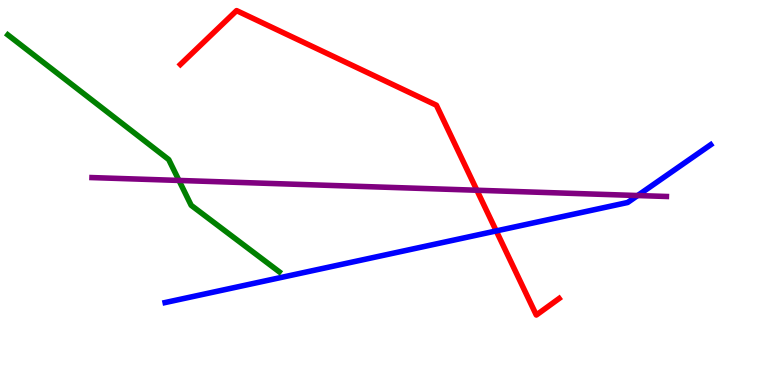[{'lines': ['blue', 'red'], 'intersections': [{'x': 6.4, 'y': 4.0}]}, {'lines': ['green', 'red'], 'intersections': []}, {'lines': ['purple', 'red'], 'intersections': [{'x': 6.15, 'y': 5.06}]}, {'lines': ['blue', 'green'], 'intersections': []}, {'lines': ['blue', 'purple'], 'intersections': [{'x': 8.23, 'y': 4.92}]}, {'lines': ['green', 'purple'], 'intersections': [{'x': 2.31, 'y': 5.31}]}]